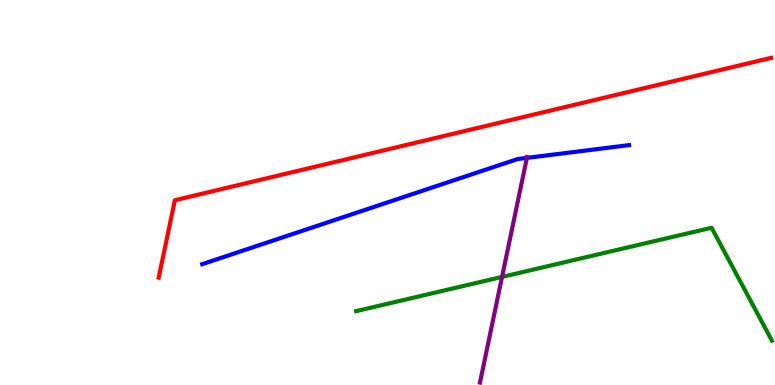[{'lines': ['blue', 'red'], 'intersections': []}, {'lines': ['green', 'red'], 'intersections': []}, {'lines': ['purple', 'red'], 'intersections': []}, {'lines': ['blue', 'green'], 'intersections': []}, {'lines': ['blue', 'purple'], 'intersections': [{'x': 6.8, 'y': 5.9}]}, {'lines': ['green', 'purple'], 'intersections': [{'x': 6.48, 'y': 2.81}]}]